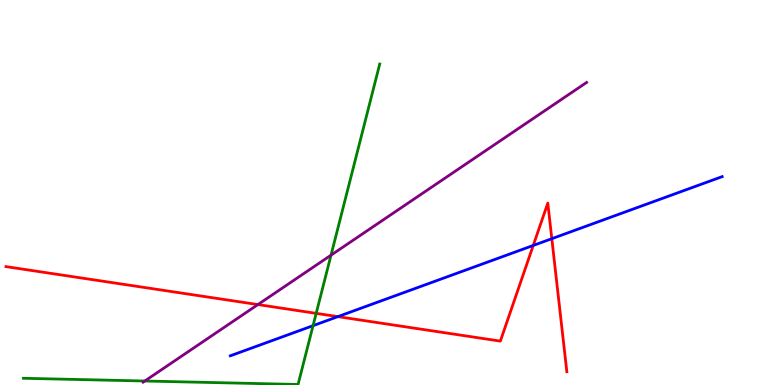[{'lines': ['blue', 'red'], 'intersections': [{'x': 4.36, 'y': 1.78}, {'x': 6.88, 'y': 3.62}, {'x': 7.12, 'y': 3.8}]}, {'lines': ['green', 'red'], 'intersections': [{'x': 4.08, 'y': 1.86}]}, {'lines': ['purple', 'red'], 'intersections': [{'x': 3.33, 'y': 2.09}]}, {'lines': ['blue', 'green'], 'intersections': [{'x': 4.04, 'y': 1.54}]}, {'lines': ['blue', 'purple'], 'intersections': []}, {'lines': ['green', 'purple'], 'intersections': [{'x': 1.87, 'y': 0.104}, {'x': 4.27, 'y': 3.37}]}]